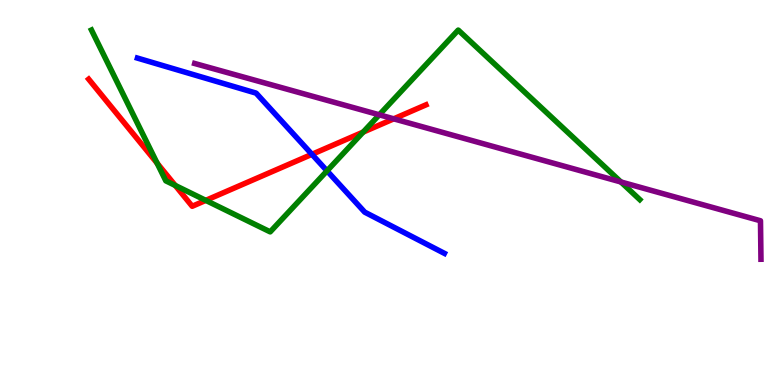[{'lines': ['blue', 'red'], 'intersections': [{'x': 4.03, 'y': 5.99}]}, {'lines': ['green', 'red'], 'intersections': [{'x': 2.03, 'y': 5.76}, {'x': 2.26, 'y': 5.18}, {'x': 2.66, 'y': 4.8}, {'x': 4.69, 'y': 6.57}]}, {'lines': ['purple', 'red'], 'intersections': [{'x': 5.08, 'y': 6.91}]}, {'lines': ['blue', 'green'], 'intersections': [{'x': 4.22, 'y': 5.56}]}, {'lines': ['blue', 'purple'], 'intersections': []}, {'lines': ['green', 'purple'], 'intersections': [{'x': 4.89, 'y': 7.02}, {'x': 8.01, 'y': 5.27}]}]